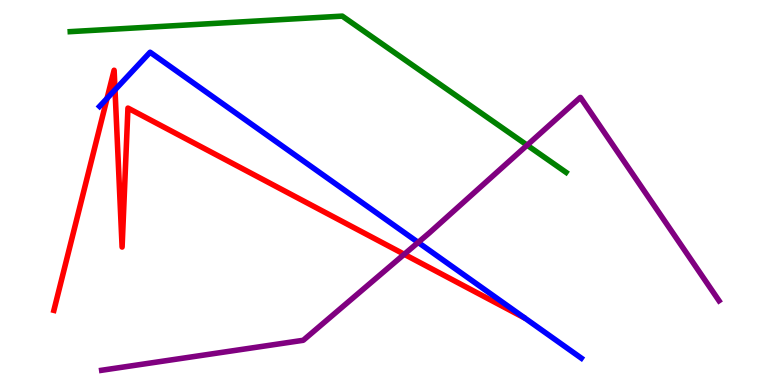[{'lines': ['blue', 'red'], 'intersections': [{'x': 1.38, 'y': 7.45}, {'x': 1.48, 'y': 7.67}]}, {'lines': ['green', 'red'], 'intersections': []}, {'lines': ['purple', 'red'], 'intersections': [{'x': 5.22, 'y': 3.4}]}, {'lines': ['blue', 'green'], 'intersections': []}, {'lines': ['blue', 'purple'], 'intersections': [{'x': 5.4, 'y': 3.7}]}, {'lines': ['green', 'purple'], 'intersections': [{'x': 6.8, 'y': 6.23}]}]